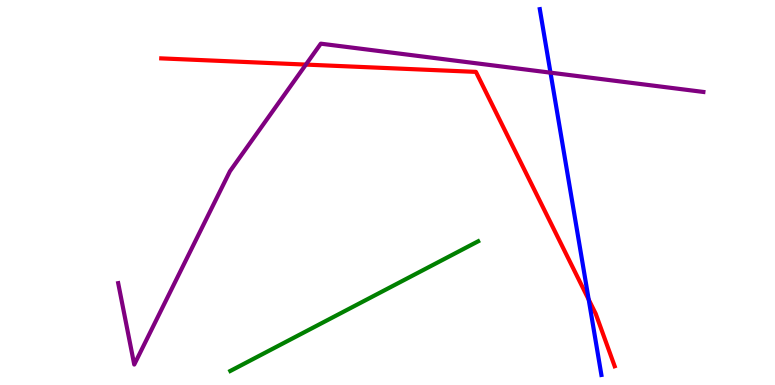[{'lines': ['blue', 'red'], 'intersections': [{'x': 7.6, 'y': 2.22}]}, {'lines': ['green', 'red'], 'intersections': []}, {'lines': ['purple', 'red'], 'intersections': [{'x': 3.95, 'y': 8.32}]}, {'lines': ['blue', 'green'], 'intersections': []}, {'lines': ['blue', 'purple'], 'intersections': [{'x': 7.1, 'y': 8.11}]}, {'lines': ['green', 'purple'], 'intersections': []}]